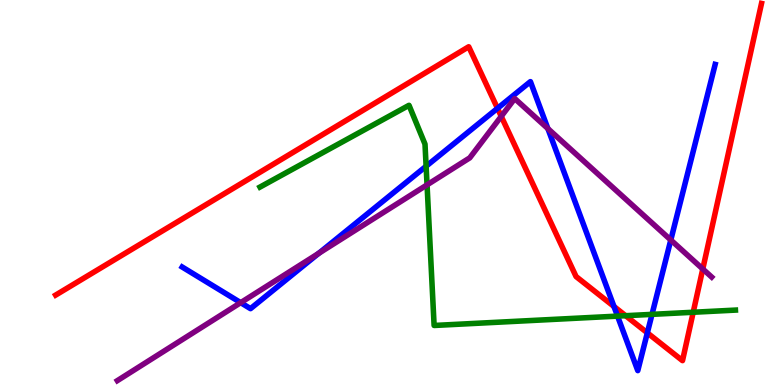[{'lines': ['blue', 'red'], 'intersections': [{'x': 6.42, 'y': 7.19}, {'x': 7.92, 'y': 2.04}, {'x': 8.35, 'y': 1.35}]}, {'lines': ['green', 'red'], 'intersections': [{'x': 8.07, 'y': 1.8}, {'x': 8.94, 'y': 1.89}]}, {'lines': ['purple', 'red'], 'intersections': [{'x': 6.47, 'y': 6.98}, {'x': 9.07, 'y': 3.01}]}, {'lines': ['blue', 'green'], 'intersections': [{'x': 5.5, 'y': 5.68}, {'x': 7.97, 'y': 1.79}, {'x': 8.41, 'y': 1.83}]}, {'lines': ['blue', 'purple'], 'intersections': [{'x': 3.11, 'y': 2.14}, {'x': 4.11, 'y': 3.42}, {'x': 7.07, 'y': 6.66}, {'x': 8.66, 'y': 3.77}]}, {'lines': ['green', 'purple'], 'intersections': [{'x': 5.51, 'y': 5.2}]}]